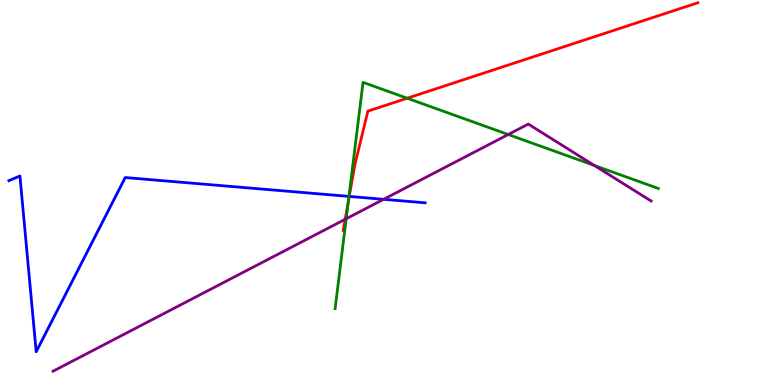[{'lines': ['blue', 'red'], 'intersections': [{'x': 4.51, 'y': 4.9}]}, {'lines': ['green', 'red'], 'intersections': [{'x': 4.49, 'y': 4.77}, {'x': 5.25, 'y': 7.45}]}, {'lines': ['purple', 'red'], 'intersections': [{'x': 4.45, 'y': 4.3}]}, {'lines': ['blue', 'green'], 'intersections': [{'x': 4.5, 'y': 4.9}]}, {'lines': ['blue', 'purple'], 'intersections': [{'x': 4.95, 'y': 4.82}]}, {'lines': ['green', 'purple'], 'intersections': [{'x': 4.47, 'y': 4.32}, {'x': 6.56, 'y': 6.51}, {'x': 7.67, 'y': 5.7}]}]